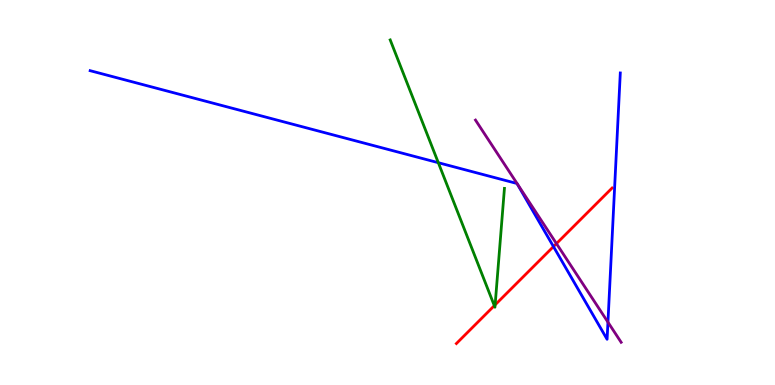[{'lines': ['blue', 'red'], 'intersections': [{'x': 7.14, 'y': 3.6}]}, {'lines': ['green', 'red'], 'intersections': [{'x': 6.38, 'y': 2.06}, {'x': 6.39, 'y': 2.08}]}, {'lines': ['purple', 'red'], 'intersections': [{'x': 7.18, 'y': 3.67}]}, {'lines': ['blue', 'green'], 'intersections': [{'x': 5.66, 'y': 5.77}]}, {'lines': ['blue', 'purple'], 'intersections': [{'x': 7.84, 'y': 1.63}]}, {'lines': ['green', 'purple'], 'intersections': []}]